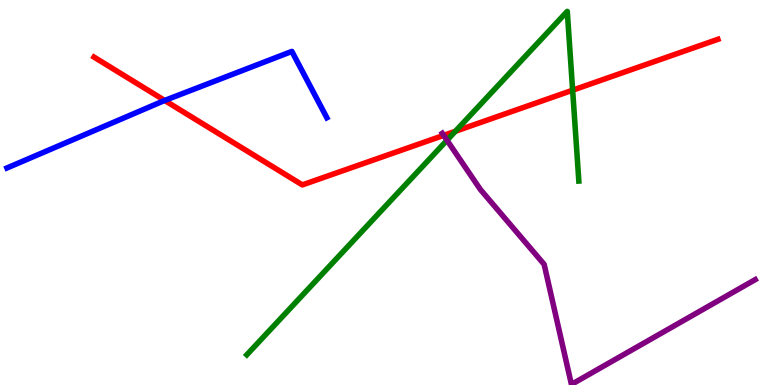[{'lines': ['blue', 'red'], 'intersections': [{'x': 2.13, 'y': 7.39}]}, {'lines': ['green', 'red'], 'intersections': [{'x': 5.88, 'y': 6.59}, {'x': 7.39, 'y': 7.66}]}, {'lines': ['purple', 'red'], 'intersections': [{'x': 5.72, 'y': 6.48}]}, {'lines': ['blue', 'green'], 'intersections': []}, {'lines': ['blue', 'purple'], 'intersections': []}, {'lines': ['green', 'purple'], 'intersections': [{'x': 5.77, 'y': 6.36}]}]